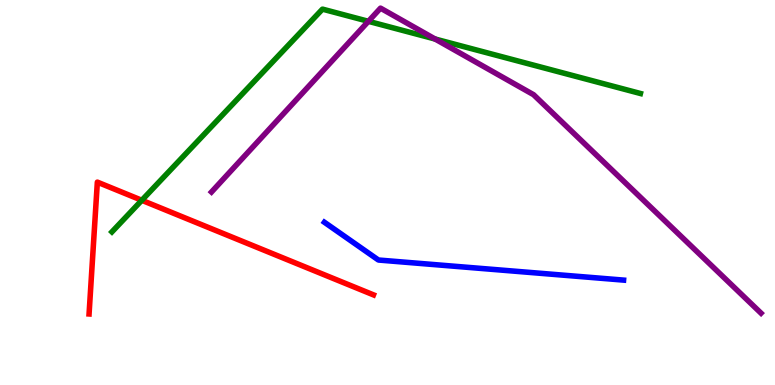[{'lines': ['blue', 'red'], 'intersections': []}, {'lines': ['green', 'red'], 'intersections': [{'x': 1.83, 'y': 4.8}]}, {'lines': ['purple', 'red'], 'intersections': []}, {'lines': ['blue', 'green'], 'intersections': []}, {'lines': ['blue', 'purple'], 'intersections': []}, {'lines': ['green', 'purple'], 'intersections': [{'x': 4.75, 'y': 9.45}, {'x': 5.61, 'y': 8.99}]}]